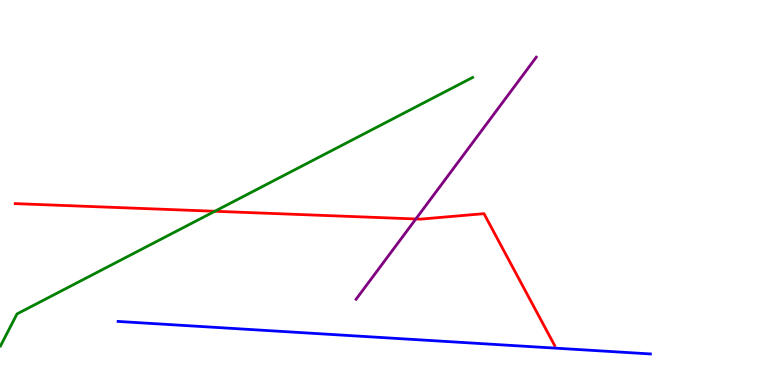[{'lines': ['blue', 'red'], 'intersections': []}, {'lines': ['green', 'red'], 'intersections': [{'x': 2.77, 'y': 4.51}]}, {'lines': ['purple', 'red'], 'intersections': [{'x': 5.37, 'y': 4.31}]}, {'lines': ['blue', 'green'], 'intersections': []}, {'lines': ['blue', 'purple'], 'intersections': []}, {'lines': ['green', 'purple'], 'intersections': []}]